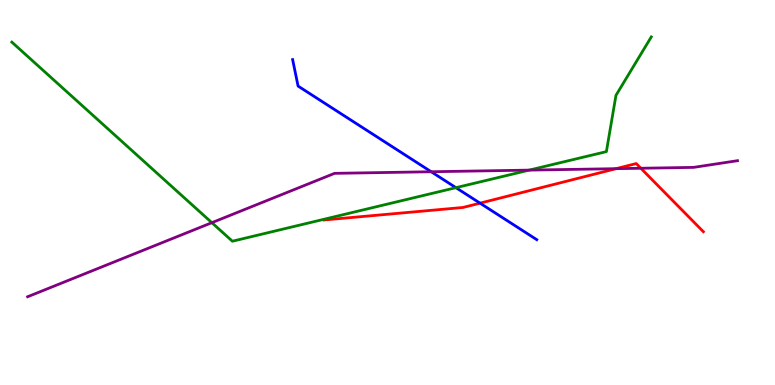[{'lines': ['blue', 'red'], 'intersections': [{'x': 6.19, 'y': 4.72}]}, {'lines': ['green', 'red'], 'intersections': []}, {'lines': ['purple', 'red'], 'intersections': [{'x': 7.95, 'y': 5.62}, {'x': 8.27, 'y': 5.63}]}, {'lines': ['blue', 'green'], 'intersections': [{'x': 5.88, 'y': 5.13}]}, {'lines': ['blue', 'purple'], 'intersections': [{'x': 5.56, 'y': 5.54}]}, {'lines': ['green', 'purple'], 'intersections': [{'x': 2.73, 'y': 4.22}, {'x': 6.83, 'y': 5.58}]}]